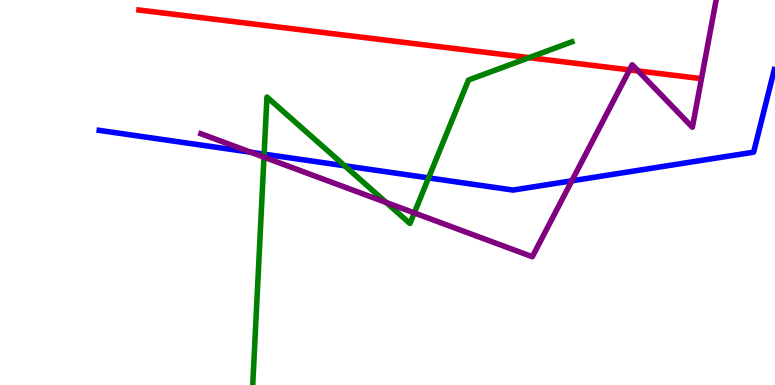[{'lines': ['blue', 'red'], 'intersections': []}, {'lines': ['green', 'red'], 'intersections': [{'x': 6.83, 'y': 8.5}]}, {'lines': ['purple', 'red'], 'intersections': [{'x': 8.12, 'y': 8.18}, {'x': 8.23, 'y': 8.16}]}, {'lines': ['blue', 'green'], 'intersections': [{'x': 3.41, 'y': 6.0}, {'x': 4.45, 'y': 5.69}, {'x': 5.53, 'y': 5.38}]}, {'lines': ['blue', 'purple'], 'intersections': [{'x': 3.23, 'y': 6.05}, {'x': 7.38, 'y': 5.3}]}, {'lines': ['green', 'purple'], 'intersections': [{'x': 3.41, 'y': 5.92}, {'x': 4.98, 'y': 4.74}, {'x': 5.35, 'y': 4.47}]}]